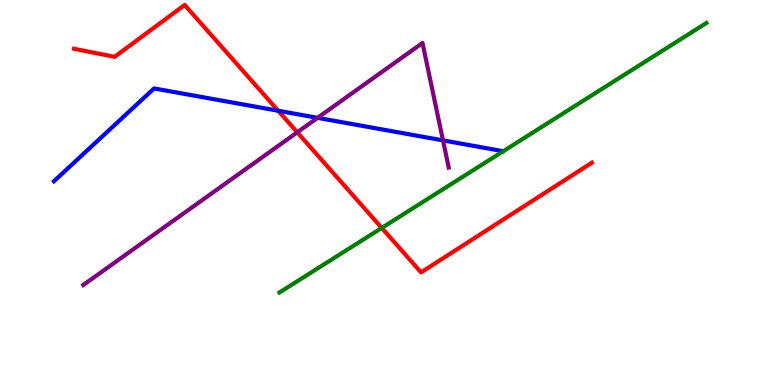[{'lines': ['blue', 'red'], 'intersections': [{'x': 3.59, 'y': 7.12}]}, {'lines': ['green', 'red'], 'intersections': [{'x': 4.93, 'y': 4.08}]}, {'lines': ['purple', 'red'], 'intersections': [{'x': 3.84, 'y': 6.56}]}, {'lines': ['blue', 'green'], 'intersections': []}, {'lines': ['blue', 'purple'], 'intersections': [{'x': 4.1, 'y': 6.94}, {'x': 5.72, 'y': 6.35}]}, {'lines': ['green', 'purple'], 'intersections': []}]